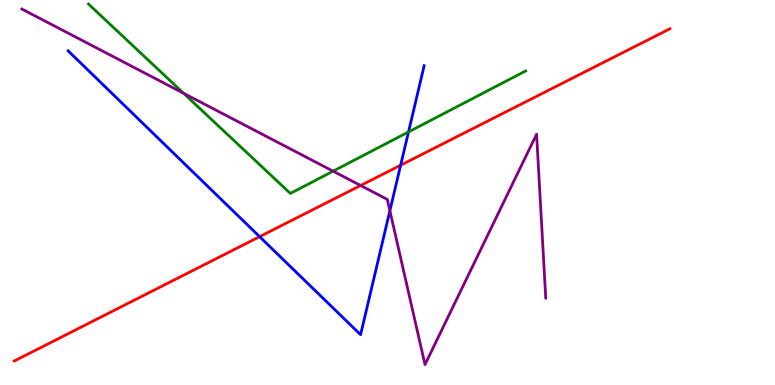[{'lines': ['blue', 'red'], 'intersections': [{'x': 3.35, 'y': 3.85}, {'x': 5.17, 'y': 5.71}]}, {'lines': ['green', 'red'], 'intersections': []}, {'lines': ['purple', 'red'], 'intersections': [{'x': 4.65, 'y': 5.18}]}, {'lines': ['blue', 'green'], 'intersections': [{'x': 5.27, 'y': 6.57}]}, {'lines': ['blue', 'purple'], 'intersections': [{'x': 5.03, 'y': 4.53}]}, {'lines': ['green', 'purple'], 'intersections': [{'x': 2.37, 'y': 7.58}, {'x': 4.3, 'y': 5.55}]}]